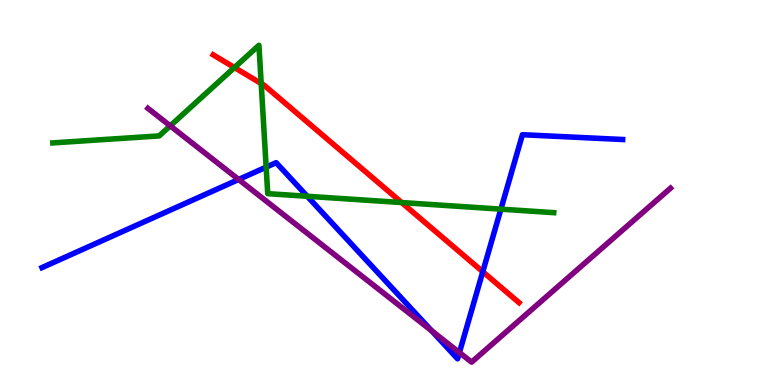[{'lines': ['blue', 'red'], 'intersections': [{'x': 6.23, 'y': 2.94}]}, {'lines': ['green', 'red'], 'intersections': [{'x': 3.03, 'y': 8.25}, {'x': 3.37, 'y': 7.83}, {'x': 5.18, 'y': 4.74}]}, {'lines': ['purple', 'red'], 'intersections': []}, {'lines': ['blue', 'green'], 'intersections': [{'x': 3.43, 'y': 5.66}, {'x': 3.96, 'y': 4.9}, {'x': 6.46, 'y': 4.57}]}, {'lines': ['blue', 'purple'], 'intersections': [{'x': 3.08, 'y': 5.34}, {'x': 5.57, 'y': 1.41}, {'x': 5.93, 'y': 0.843}]}, {'lines': ['green', 'purple'], 'intersections': [{'x': 2.2, 'y': 6.73}]}]